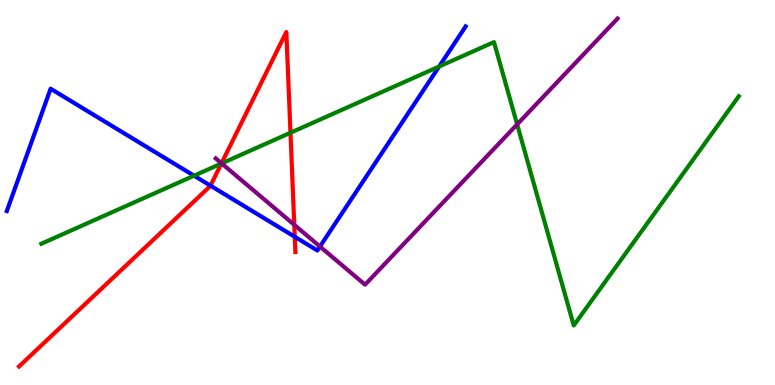[{'lines': ['blue', 'red'], 'intersections': [{'x': 2.72, 'y': 5.18}, {'x': 3.8, 'y': 3.85}]}, {'lines': ['green', 'red'], 'intersections': [{'x': 2.86, 'y': 5.75}, {'x': 3.75, 'y': 6.55}]}, {'lines': ['purple', 'red'], 'intersections': [{'x': 2.86, 'y': 5.76}, {'x': 3.8, 'y': 4.16}]}, {'lines': ['blue', 'green'], 'intersections': [{'x': 2.5, 'y': 5.44}, {'x': 5.67, 'y': 8.27}]}, {'lines': ['blue', 'purple'], 'intersections': [{'x': 4.13, 'y': 3.6}]}, {'lines': ['green', 'purple'], 'intersections': [{'x': 2.86, 'y': 5.76}, {'x': 6.67, 'y': 6.77}]}]